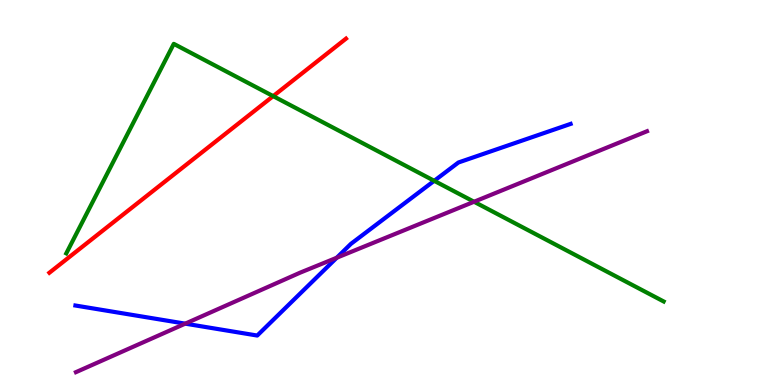[{'lines': ['blue', 'red'], 'intersections': []}, {'lines': ['green', 'red'], 'intersections': [{'x': 3.52, 'y': 7.5}]}, {'lines': ['purple', 'red'], 'intersections': []}, {'lines': ['blue', 'green'], 'intersections': [{'x': 5.6, 'y': 5.3}]}, {'lines': ['blue', 'purple'], 'intersections': [{'x': 2.39, 'y': 1.59}, {'x': 4.35, 'y': 3.31}]}, {'lines': ['green', 'purple'], 'intersections': [{'x': 6.12, 'y': 4.76}]}]